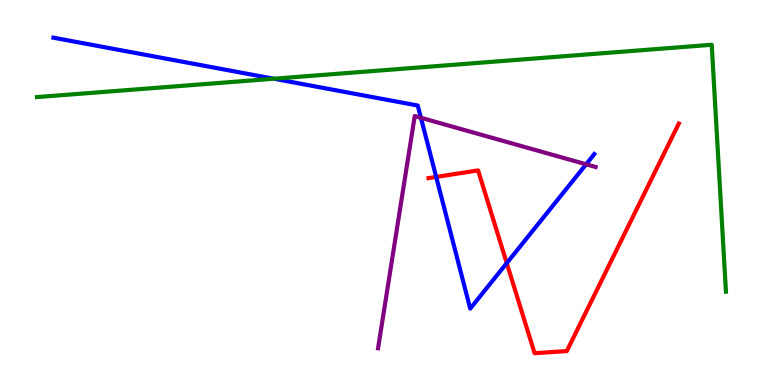[{'lines': ['blue', 'red'], 'intersections': [{'x': 5.63, 'y': 5.4}, {'x': 6.54, 'y': 3.17}]}, {'lines': ['green', 'red'], 'intersections': []}, {'lines': ['purple', 'red'], 'intersections': []}, {'lines': ['blue', 'green'], 'intersections': [{'x': 3.53, 'y': 7.96}]}, {'lines': ['blue', 'purple'], 'intersections': [{'x': 5.43, 'y': 6.94}, {'x': 7.56, 'y': 5.73}]}, {'lines': ['green', 'purple'], 'intersections': []}]